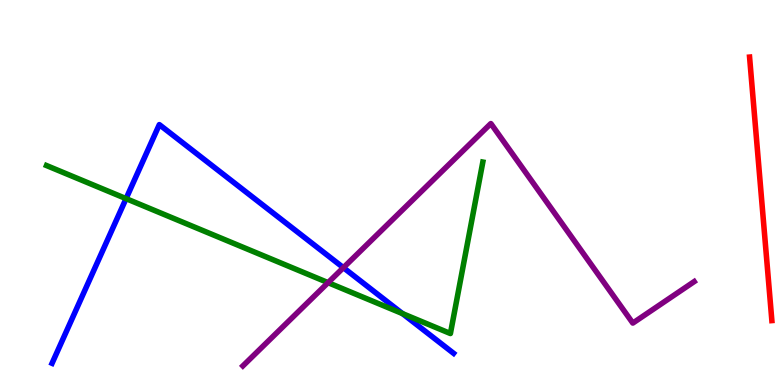[{'lines': ['blue', 'red'], 'intersections': []}, {'lines': ['green', 'red'], 'intersections': []}, {'lines': ['purple', 'red'], 'intersections': []}, {'lines': ['blue', 'green'], 'intersections': [{'x': 1.63, 'y': 4.84}, {'x': 5.19, 'y': 1.85}]}, {'lines': ['blue', 'purple'], 'intersections': [{'x': 4.43, 'y': 3.05}]}, {'lines': ['green', 'purple'], 'intersections': [{'x': 4.23, 'y': 2.66}]}]